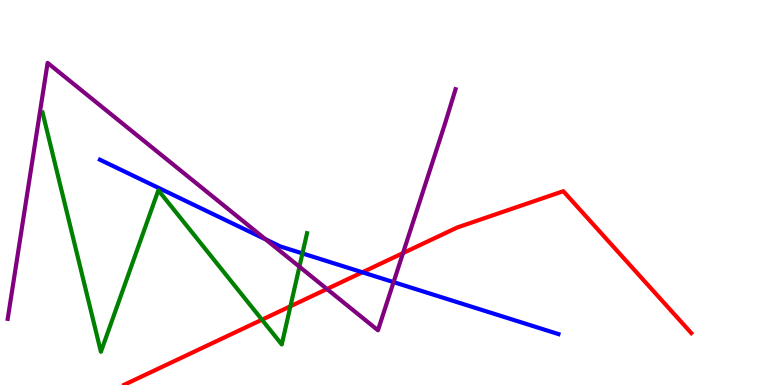[{'lines': ['blue', 'red'], 'intersections': [{'x': 4.68, 'y': 2.93}]}, {'lines': ['green', 'red'], 'intersections': [{'x': 3.38, 'y': 1.7}, {'x': 3.75, 'y': 2.05}]}, {'lines': ['purple', 'red'], 'intersections': [{'x': 4.22, 'y': 2.49}, {'x': 5.2, 'y': 3.43}]}, {'lines': ['blue', 'green'], 'intersections': [{'x': 3.9, 'y': 3.42}]}, {'lines': ['blue', 'purple'], 'intersections': [{'x': 3.43, 'y': 3.78}, {'x': 5.08, 'y': 2.67}]}, {'lines': ['green', 'purple'], 'intersections': [{'x': 3.86, 'y': 3.07}]}]